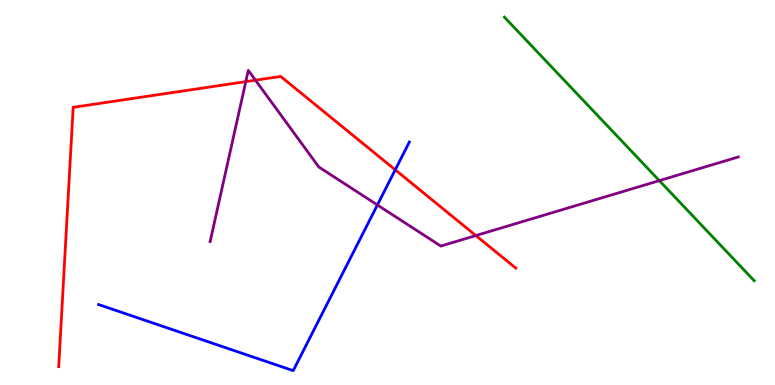[{'lines': ['blue', 'red'], 'intersections': [{'x': 5.1, 'y': 5.59}]}, {'lines': ['green', 'red'], 'intersections': []}, {'lines': ['purple', 'red'], 'intersections': [{'x': 3.17, 'y': 7.88}, {'x': 3.3, 'y': 7.92}, {'x': 6.14, 'y': 3.88}]}, {'lines': ['blue', 'green'], 'intersections': []}, {'lines': ['blue', 'purple'], 'intersections': [{'x': 4.87, 'y': 4.68}]}, {'lines': ['green', 'purple'], 'intersections': [{'x': 8.51, 'y': 5.31}]}]